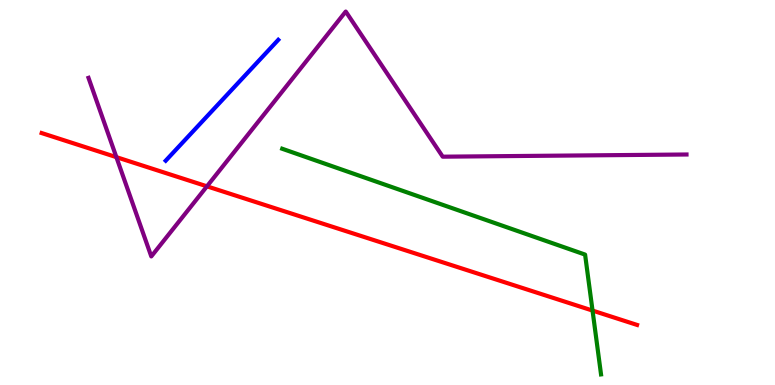[{'lines': ['blue', 'red'], 'intersections': []}, {'lines': ['green', 'red'], 'intersections': [{'x': 7.65, 'y': 1.93}]}, {'lines': ['purple', 'red'], 'intersections': [{'x': 1.5, 'y': 5.92}, {'x': 2.67, 'y': 5.16}]}, {'lines': ['blue', 'green'], 'intersections': []}, {'lines': ['blue', 'purple'], 'intersections': []}, {'lines': ['green', 'purple'], 'intersections': []}]